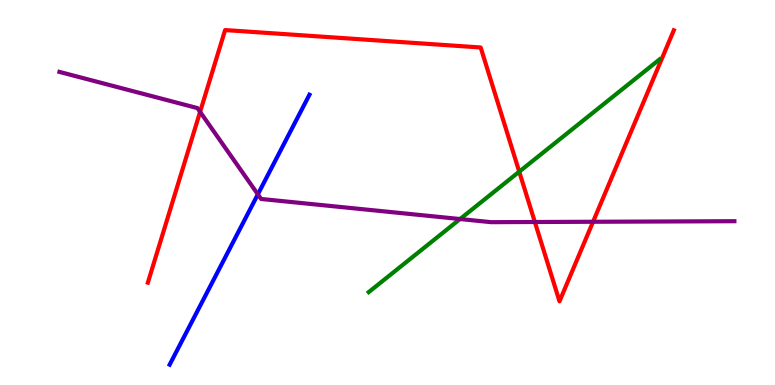[{'lines': ['blue', 'red'], 'intersections': []}, {'lines': ['green', 'red'], 'intersections': [{'x': 6.7, 'y': 5.54}]}, {'lines': ['purple', 'red'], 'intersections': [{'x': 2.58, 'y': 7.09}, {'x': 6.9, 'y': 4.23}, {'x': 7.65, 'y': 4.24}]}, {'lines': ['blue', 'green'], 'intersections': []}, {'lines': ['blue', 'purple'], 'intersections': [{'x': 3.33, 'y': 4.95}]}, {'lines': ['green', 'purple'], 'intersections': [{'x': 5.94, 'y': 4.31}]}]